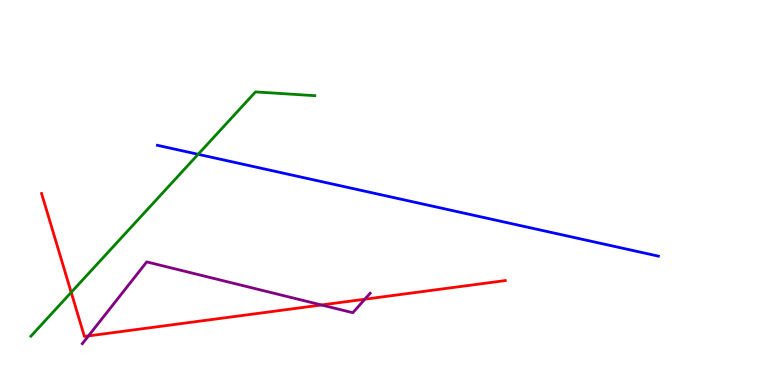[{'lines': ['blue', 'red'], 'intersections': []}, {'lines': ['green', 'red'], 'intersections': [{'x': 0.919, 'y': 2.41}]}, {'lines': ['purple', 'red'], 'intersections': [{'x': 1.14, 'y': 1.28}, {'x': 4.15, 'y': 2.08}, {'x': 4.71, 'y': 2.23}]}, {'lines': ['blue', 'green'], 'intersections': [{'x': 2.56, 'y': 5.99}]}, {'lines': ['blue', 'purple'], 'intersections': []}, {'lines': ['green', 'purple'], 'intersections': []}]